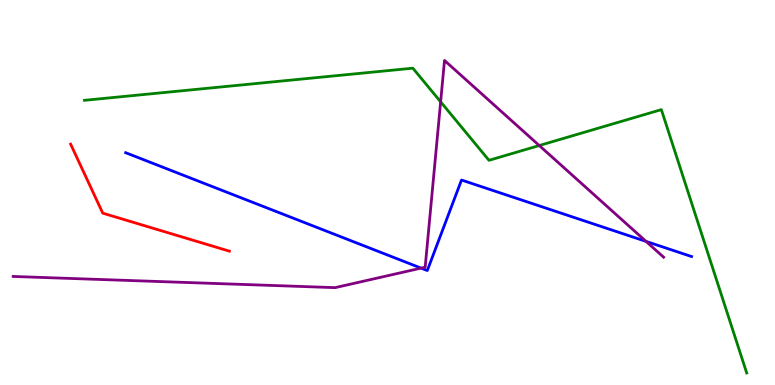[{'lines': ['blue', 'red'], 'intersections': []}, {'lines': ['green', 'red'], 'intersections': []}, {'lines': ['purple', 'red'], 'intersections': []}, {'lines': ['blue', 'green'], 'intersections': []}, {'lines': ['blue', 'purple'], 'intersections': [{'x': 5.43, 'y': 3.04}, {'x': 8.34, 'y': 3.73}]}, {'lines': ['green', 'purple'], 'intersections': [{'x': 5.69, 'y': 7.36}, {'x': 6.96, 'y': 6.22}]}]